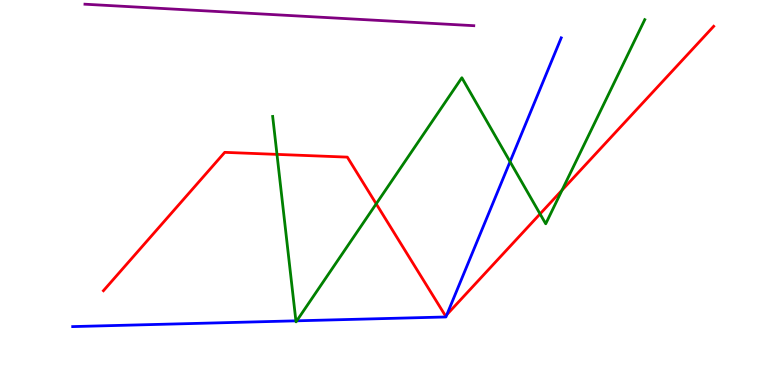[{'lines': ['blue', 'red'], 'intersections': [{'x': 5.77, 'y': 1.83}]}, {'lines': ['green', 'red'], 'intersections': [{'x': 3.57, 'y': 5.99}, {'x': 4.85, 'y': 4.71}, {'x': 6.97, 'y': 4.44}, {'x': 7.25, 'y': 5.06}]}, {'lines': ['purple', 'red'], 'intersections': []}, {'lines': ['blue', 'green'], 'intersections': [{'x': 3.82, 'y': 1.67}, {'x': 3.83, 'y': 1.67}, {'x': 6.58, 'y': 5.8}]}, {'lines': ['blue', 'purple'], 'intersections': []}, {'lines': ['green', 'purple'], 'intersections': []}]